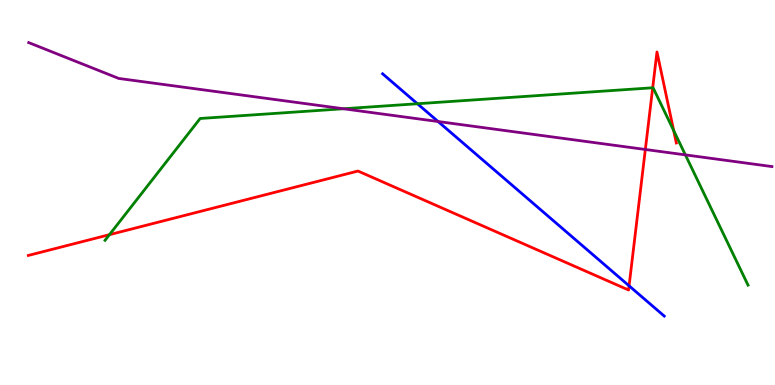[{'lines': ['blue', 'red'], 'intersections': [{'x': 8.12, 'y': 2.58}]}, {'lines': ['green', 'red'], 'intersections': [{'x': 1.41, 'y': 3.9}, {'x': 8.42, 'y': 7.72}, {'x': 8.69, 'y': 6.61}]}, {'lines': ['purple', 'red'], 'intersections': [{'x': 8.33, 'y': 6.12}]}, {'lines': ['blue', 'green'], 'intersections': [{'x': 5.39, 'y': 7.31}]}, {'lines': ['blue', 'purple'], 'intersections': [{'x': 5.65, 'y': 6.84}]}, {'lines': ['green', 'purple'], 'intersections': [{'x': 4.43, 'y': 7.18}, {'x': 8.84, 'y': 5.98}]}]